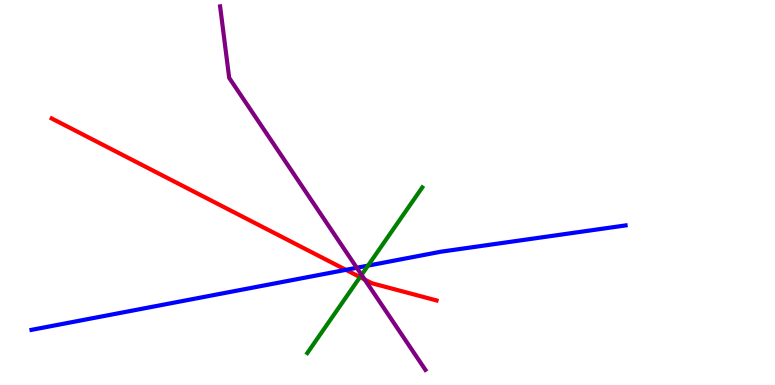[{'lines': ['blue', 'red'], 'intersections': [{'x': 4.46, 'y': 2.99}]}, {'lines': ['green', 'red'], 'intersections': [{'x': 4.65, 'y': 2.8}]}, {'lines': ['purple', 'red'], 'intersections': [{'x': 4.71, 'y': 2.74}]}, {'lines': ['blue', 'green'], 'intersections': [{'x': 4.75, 'y': 3.1}]}, {'lines': ['blue', 'purple'], 'intersections': [{'x': 4.6, 'y': 3.05}]}, {'lines': ['green', 'purple'], 'intersections': [{'x': 4.67, 'y': 2.86}]}]